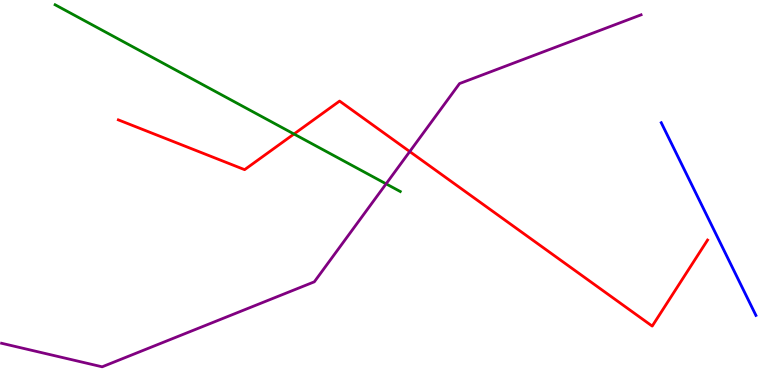[{'lines': ['blue', 'red'], 'intersections': []}, {'lines': ['green', 'red'], 'intersections': [{'x': 3.79, 'y': 6.52}]}, {'lines': ['purple', 'red'], 'intersections': [{'x': 5.29, 'y': 6.06}]}, {'lines': ['blue', 'green'], 'intersections': []}, {'lines': ['blue', 'purple'], 'intersections': []}, {'lines': ['green', 'purple'], 'intersections': [{'x': 4.98, 'y': 5.22}]}]